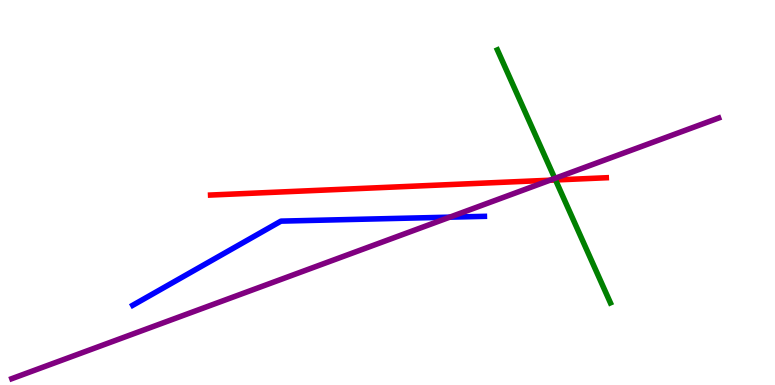[{'lines': ['blue', 'red'], 'intersections': []}, {'lines': ['green', 'red'], 'intersections': [{'x': 7.17, 'y': 5.33}]}, {'lines': ['purple', 'red'], 'intersections': [{'x': 7.1, 'y': 5.32}]}, {'lines': ['blue', 'green'], 'intersections': []}, {'lines': ['blue', 'purple'], 'intersections': [{'x': 5.8, 'y': 4.36}]}, {'lines': ['green', 'purple'], 'intersections': [{'x': 7.16, 'y': 5.37}]}]